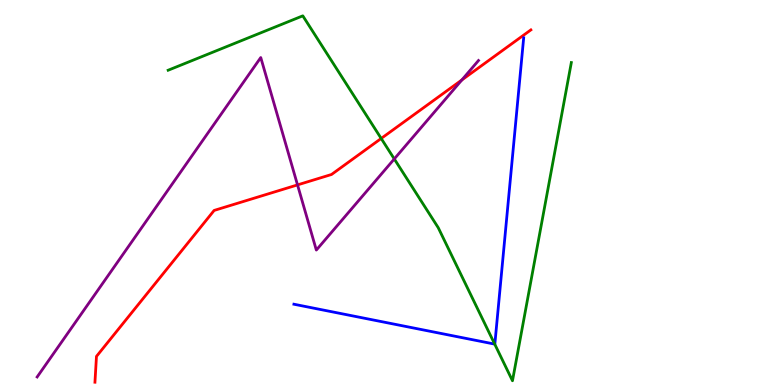[{'lines': ['blue', 'red'], 'intersections': []}, {'lines': ['green', 'red'], 'intersections': [{'x': 4.92, 'y': 6.4}]}, {'lines': ['purple', 'red'], 'intersections': [{'x': 3.84, 'y': 5.2}, {'x': 5.96, 'y': 7.92}]}, {'lines': ['blue', 'green'], 'intersections': [{'x': 6.38, 'y': 1.06}]}, {'lines': ['blue', 'purple'], 'intersections': []}, {'lines': ['green', 'purple'], 'intersections': [{'x': 5.09, 'y': 5.87}]}]